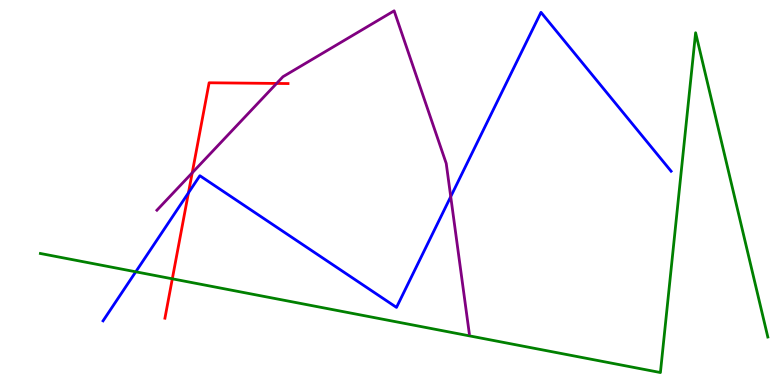[{'lines': ['blue', 'red'], 'intersections': [{'x': 2.43, 'y': 4.99}]}, {'lines': ['green', 'red'], 'intersections': [{'x': 2.22, 'y': 2.76}]}, {'lines': ['purple', 'red'], 'intersections': [{'x': 2.48, 'y': 5.51}, {'x': 3.57, 'y': 7.83}]}, {'lines': ['blue', 'green'], 'intersections': [{'x': 1.75, 'y': 2.94}]}, {'lines': ['blue', 'purple'], 'intersections': [{'x': 5.82, 'y': 4.89}]}, {'lines': ['green', 'purple'], 'intersections': []}]